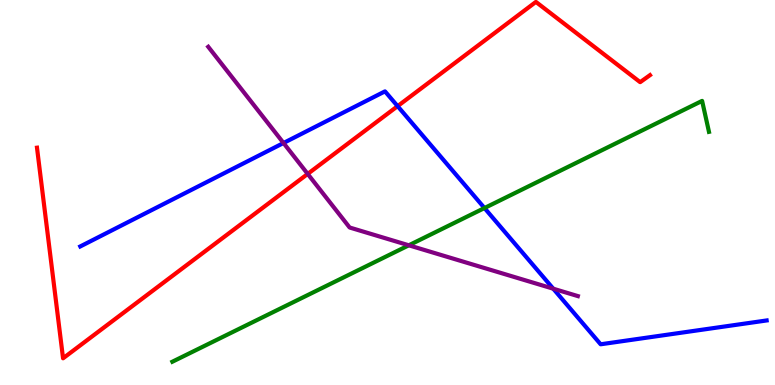[{'lines': ['blue', 'red'], 'intersections': [{'x': 5.13, 'y': 7.24}]}, {'lines': ['green', 'red'], 'intersections': []}, {'lines': ['purple', 'red'], 'intersections': [{'x': 3.97, 'y': 5.48}]}, {'lines': ['blue', 'green'], 'intersections': [{'x': 6.25, 'y': 4.6}]}, {'lines': ['blue', 'purple'], 'intersections': [{'x': 3.66, 'y': 6.29}, {'x': 7.14, 'y': 2.5}]}, {'lines': ['green', 'purple'], 'intersections': [{'x': 5.28, 'y': 3.63}]}]